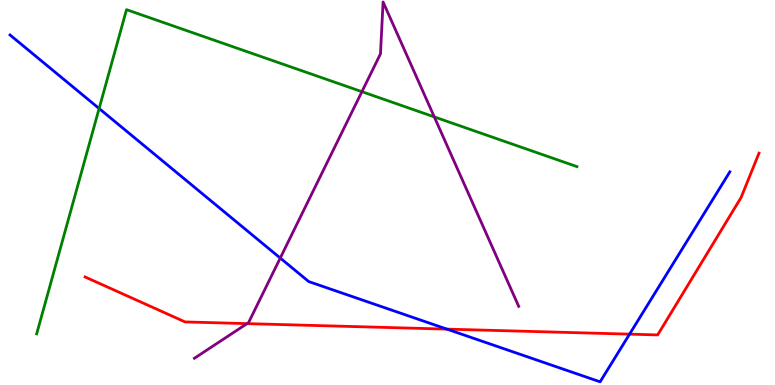[{'lines': ['blue', 'red'], 'intersections': [{'x': 5.77, 'y': 1.45}, {'x': 8.12, 'y': 1.32}]}, {'lines': ['green', 'red'], 'intersections': []}, {'lines': ['purple', 'red'], 'intersections': [{'x': 3.19, 'y': 1.59}]}, {'lines': ['blue', 'green'], 'intersections': [{'x': 1.28, 'y': 7.18}]}, {'lines': ['blue', 'purple'], 'intersections': [{'x': 3.62, 'y': 3.3}]}, {'lines': ['green', 'purple'], 'intersections': [{'x': 4.67, 'y': 7.62}, {'x': 5.6, 'y': 6.96}]}]